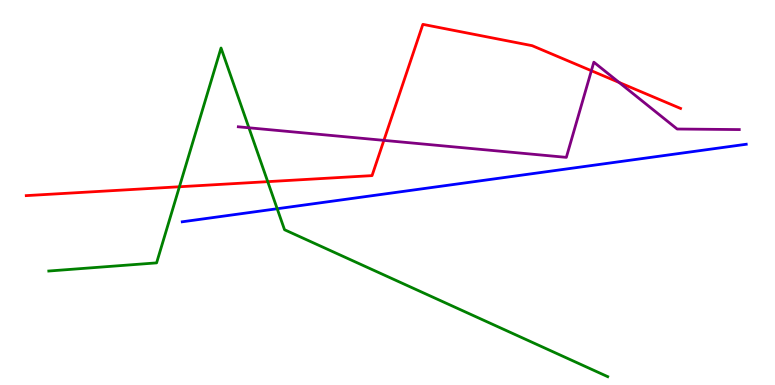[{'lines': ['blue', 'red'], 'intersections': []}, {'lines': ['green', 'red'], 'intersections': [{'x': 2.32, 'y': 5.15}, {'x': 3.45, 'y': 5.28}]}, {'lines': ['purple', 'red'], 'intersections': [{'x': 4.95, 'y': 6.35}, {'x': 7.63, 'y': 8.16}, {'x': 7.99, 'y': 7.86}]}, {'lines': ['blue', 'green'], 'intersections': [{'x': 3.58, 'y': 4.58}]}, {'lines': ['blue', 'purple'], 'intersections': []}, {'lines': ['green', 'purple'], 'intersections': [{'x': 3.21, 'y': 6.68}]}]